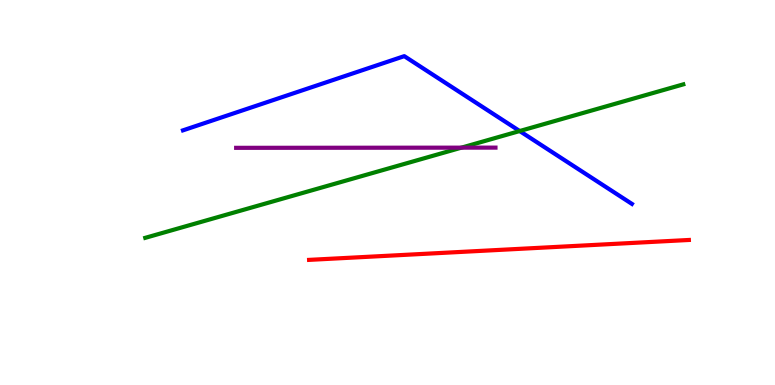[{'lines': ['blue', 'red'], 'intersections': []}, {'lines': ['green', 'red'], 'intersections': []}, {'lines': ['purple', 'red'], 'intersections': []}, {'lines': ['blue', 'green'], 'intersections': [{'x': 6.71, 'y': 6.6}]}, {'lines': ['blue', 'purple'], 'intersections': []}, {'lines': ['green', 'purple'], 'intersections': [{'x': 5.95, 'y': 6.16}]}]